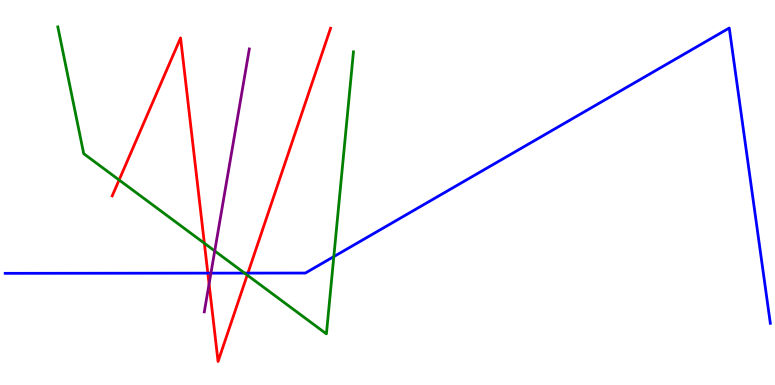[{'lines': ['blue', 'red'], 'intersections': [{'x': 2.68, 'y': 2.91}, {'x': 3.2, 'y': 2.91}]}, {'lines': ['green', 'red'], 'intersections': [{'x': 1.54, 'y': 5.33}, {'x': 2.64, 'y': 3.68}, {'x': 3.19, 'y': 2.85}]}, {'lines': ['purple', 'red'], 'intersections': [{'x': 2.7, 'y': 2.62}]}, {'lines': ['blue', 'green'], 'intersections': [{'x': 3.16, 'y': 2.91}, {'x': 4.31, 'y': 3.34}]}, {'lines': ['blue', 'purple'], 'intersections': [{'x': 2.72, 'y': 2.91}]}, {'lines': ['green', 'purple'], 'intersections': [{'x': 2.77, 'y': 3.48}]}]